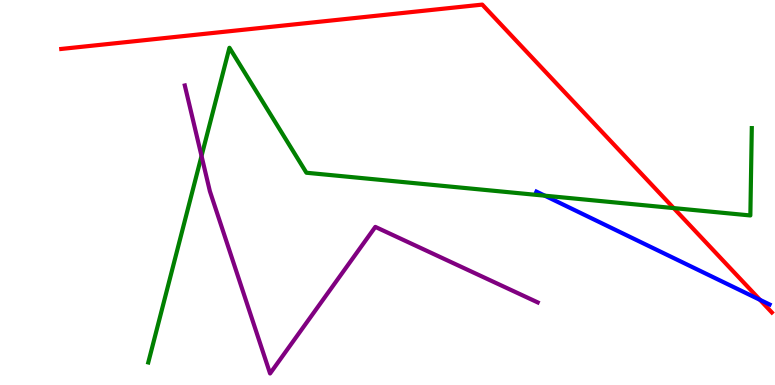[{'lines': ['blue', 'red'], 'intersections': [{'x': 9.81, 'y': 2.21}]}, {'lines': ['green', 'red'], 'intersections': [{'x': 8.69, 'y': 4.6}]}, {'lines': ['purple', 'red'], 'intersections': []}, {'lines': ['blue', 'green'], 'intersections': [{'x': 7.03, 'y': 4.92}]}, {'lines': ['blue', 'purple'], 'intersections': []}, {'lines': ['green', 'purple'], 'intersections': [{'x': 2.6, 'y': 5.95}]}]